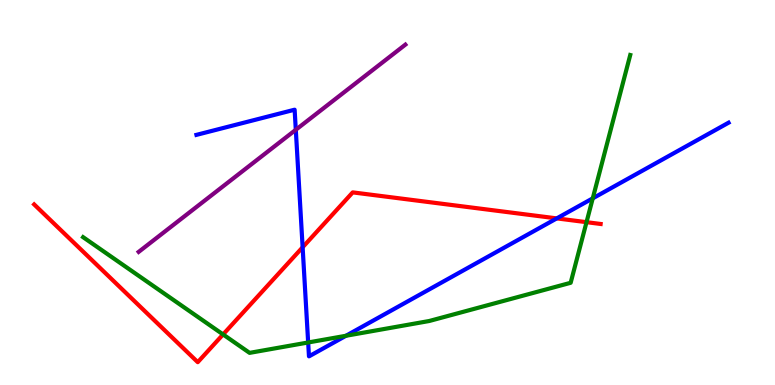[{'lines': ['blue', 'red'], 'intersections': [{'x': 3.9, 'y': 3.58}, {'x': 7.18, 'y': 4.33}]}, {'lines': ['green', 'red'], 'intersections': [{'x': 2.88, 'y': 1.31}, {'x': 7.57, 'y': 4.23}]}, {'lines': ['purple', 'red'], 'intersections': []}, {'lines': ['blue', 'green'], 'intersections': [{'x': 3.98, 'y': 1.1}, {'x': 4.46, 'y': 1.28}, {'x': 7.65, 'y': 4.85}]}, {'lines': ['blue', 'purple'], 'intersections': [{'x': 3.82, 'y': 6.63}]}, {'lines': ['green', 'purple'], 'intersections': []}]